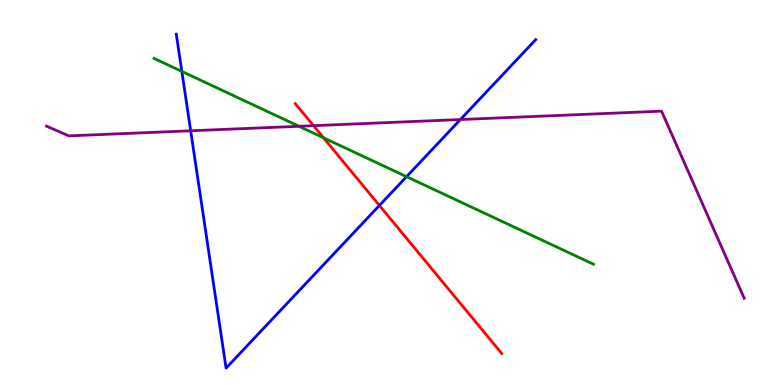[{'lines': ['blue', 'red'], 'intersections': [{'x': 4.9, 'y': 4.66}]}, {'lines': ['green', 'red'], 'intersections': [{'x': 4.17, 'y': 6.42}]}, {'lines': ['purple', 'red'], 'intersections': [{'x': 4.05, 'y': 6.74}]}, {'lines': ['blue', 'green'], 'intersections': [{'x': 2.35, 'y': 8.15}, {'x': 5.25, 'y': 5.41}]}, {'lines': ['blue', 'purple'], 'intersections': [{'x': 2.46, 'y': 6.6}, {'x': 5.94, 'y': 6.89}]}, {'lines': ['green', 'purple'], 'intersections': [{'x': 3.86, 'y': 6.72}]}]